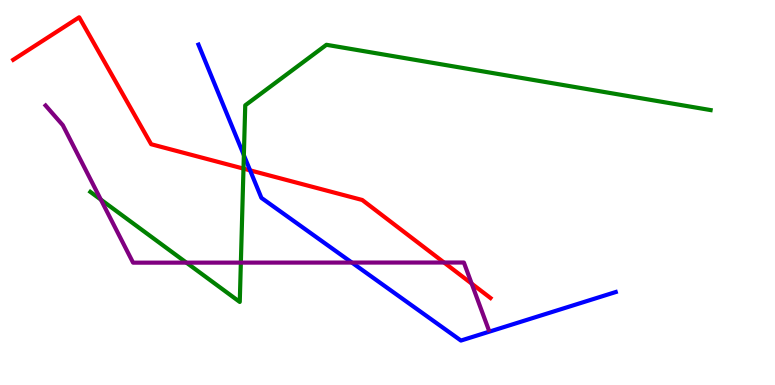[{'lines': ['blue', 'red'], 'intersections': [{'x': 3.23, 'y': 5.58}]}, {'lines': ['green', 'red'], 'intersections': [{'x': 3.14, 'y': 5.62}]}, {'lines': ['purple', 'red'], 'intersections': [{'x': 5.73, 'y': 3.18}, {'x': 6.09, 'y': 2.63}]}, {'lines': ['blue', 'green'], 'intersections': [{'x': 3.15, 'y': 5.97}]}, {'lines': ['blue', 'purple'], 'intersections': [{'x': 4.54, 'y': 3.18}]}, {'lines': ['green', 'purple'], 'intersections': [{'x': 1.3, 'y': 4.82}, {'x': 2.41, 'y': 3.18}, {'x': 3.11, 'y': 3.18}]}]